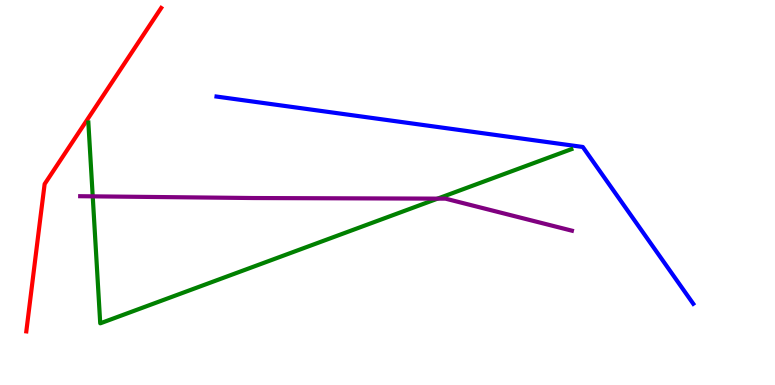[{'lines': ['blue', 'red'], 'intersections': []}, {'lines': ['green', 'red'], 'intersections': []}, {'lines': ['purple', 'red'], 'intersections': []}, {'lines': ['blue', 'green'], 'intersections': []}, {'lines': ['blue', 'purple'], 'intersections': []}, {'lines': ['green', 'purple'], 'intersections': [{'x': 1.2, 'y': 4.9}, {'x': 5.65, 'y': 4.84}]}]